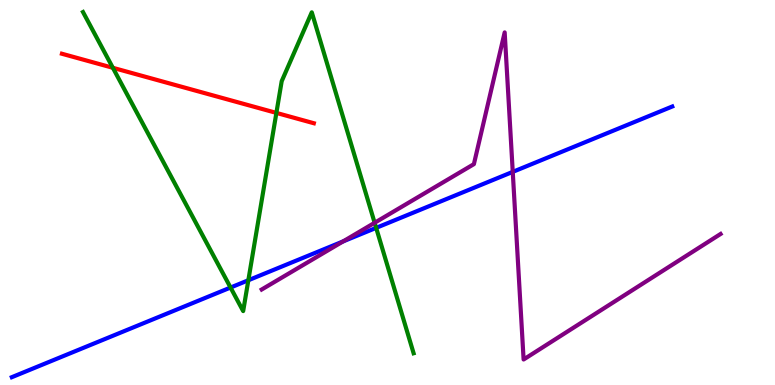[{'lines': ['blue', 'red'], 'intersections': []}, {'lines': ['green', 'red'], 'intersections': [{'x': 1.46, 'y': 8.24}, {'x': 3.57, 'y': 7.07}]}, {'lines': ['purple', 'red'], 'intersections': []}, {'lines': ['blue', 'green'], 'intersections': [{'x': 2.97, 'y': 2.53}, {'x': 3.2, 'y': 2.72}, {'x': 4.85, 'y': 4.08}]}, {'lines': ['blue', 'purple'], 'intersections': [{'x': 4.43, 'y': 3.73}, {'x': 6.62, 'y': 5.54}]}, {'lines': ['green', 'purple'], 'intersections': [{'x': 4.83, 'y': 4.21}]}]